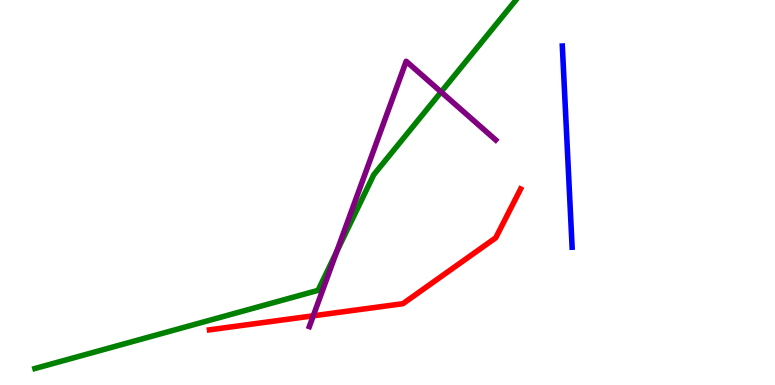[{'lines': ['blue', 'red'], 'intersections': []}, {'lines': ['green', 'red'], 'intersections': []}, {'lines': ['purple', 'red'], 'intersections': [{'x': 4.04, 'y': 1.8}]}, {'lines': ['blue', 'green'], 'intersections': []}, {'lines': ['blue', 'purple'], 'intersections': []}, {'lines': ['green', 'purple'], 'intersections': [{'x': 4.34, 'y': 3.46}, {'x': 5.69, 'y': 7.61}]}]